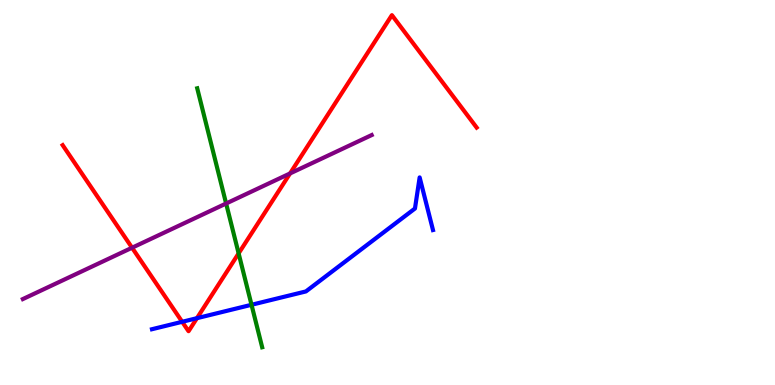[{'lines': ['blue', 'red'], 'intersections': [{'x': 2.35, 'y': 1.64}, {'x': 2.54, 'y': 1.74}]}, {'lines': ['green', 'red'], 'intersections': [{'x': 3.08, 'y': 3.42}]}, {'lines': ['purple', 'red'], 'intersections': [{'x': 1.7, 'y': 3.57}, {'x': 3.74, 'y': 5.49}]}, {'lines': ['blue', 'green'], 'intersections': [{'x': 3.25, 'y': 2.08}]}, {'lines': ['blue', 'purple'], 'intersections': []}, {'lines': ['green', 'purple'], 'intersections': [{'x': 2.92, 'y': 4.71}]}]